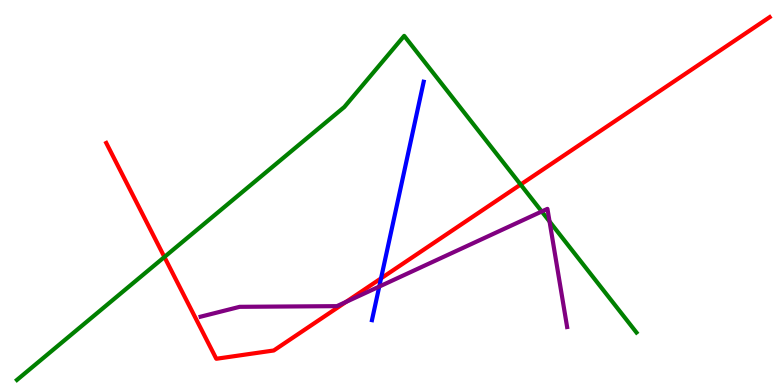[{'lines': ['blue', 'red'], 'intersections': [{'x': 4.92, 'y': 2.77}]}, {'lines': ['green', 'red'], 'intersections': [{'x': 2.12, 'y': 3.32}, {'x': 6.72, 'y': 5.21}]}, {'lines': ['purple', 'red'], 'intersections': [{'x': 4.46, 'y': 2.16}]}, {'lines': ['blue', 'green'], 'intersections': []}, {'lines': ['blue', 'purple'], 'intersections': [{'x': 4.89, 'y': 2.56}]}, {'lines': ['green', 'purple'], 'intersections': [{'x': 6.99, 'y': 4.51}, {'x': 7.09, 'y': 4.25}]}]